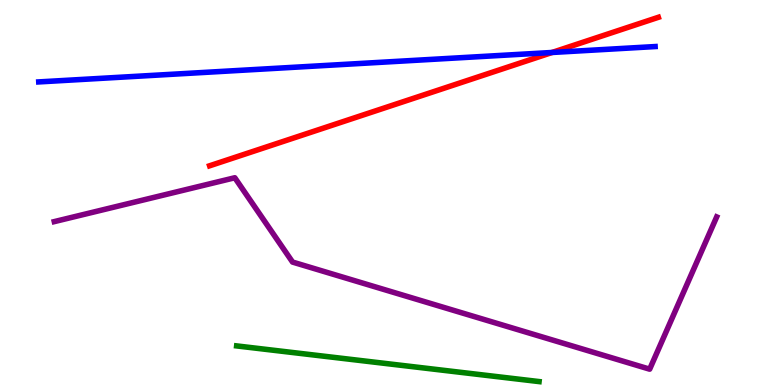[{'lines': ['blue', 'red'], 'intersections': [{'x': 7.12, 'y': 8.64}]}, {'lines': ['green', 'red'], 'intersections': []}, {'lines': ['purple', 'red'], 'intersections': []}, {'lines': ['blue', 'green'], 'intersections': []}, {'lines': ['blue', 'purple'], 'intersections': []}, {'lines': ['green', 'purple'], 'intersections': []}]